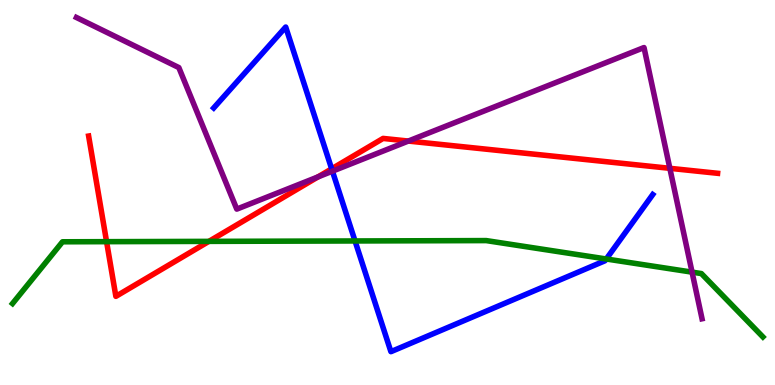[{'lines': ['blue', 'red'], 'intersections': [{'x': 4.28, 'y': 5.61}]}, {'lines': ['green', 'red'], 'intersections': [{'x': 1.38, 'y': 3.72}, {'x': 2.7, 'y': 3.73}]}, {'lines': ['purple', 'red'], 'intersections': [{'x': 4.1, 'y': 5.41}, {'x': 5.27, 'y': 6.34}, {'x': 8.64, 'y': 5.63}]}, {'lines': ['blue', 'green'], 'intersections': [{'x': 4.58, 'y': 3.74}, {'x': 7.82, 'y': 3.27}]}, {'lines': ['blue', 'purple'], 'intersections': [{'x': 4.29, 'y': 5.55}]}, {'lines': ['green', 'purple'], 'intersections': [{'x': 8.93, 'y': 2.93}]}]